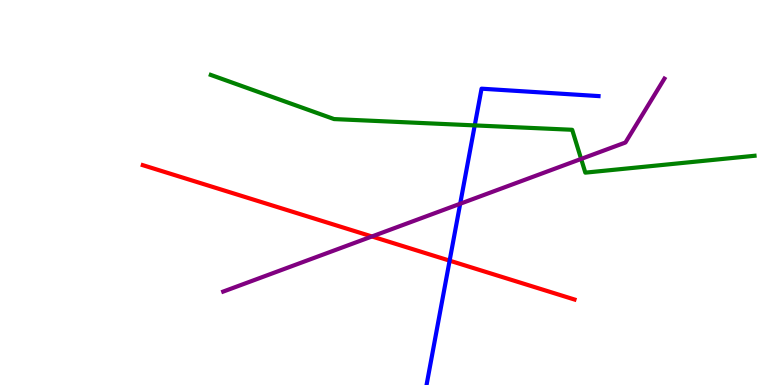[{'lines': ['blue', 'red'], 'intersections': [{'x': 5.8, 'y': 3.23}]}, {'lines': ['green', 'red'], 'intersections': []}, {'lines': ['purple', 'red'], 'intersections': [{'x': 4.8, 'y': 3.86}]}, {'lines': ['blue', 'green'], 'intersections': [{'x': 6.13, 'y': 6.74}]}, {'lines': ['blue', 'purple'], 'intersections': [{'x': 5.94, 'y': 4.71}]}, {'lines': ['green', 'purple'], 'intersections': [{'x': 7.5, 'y': 5.87}]}]